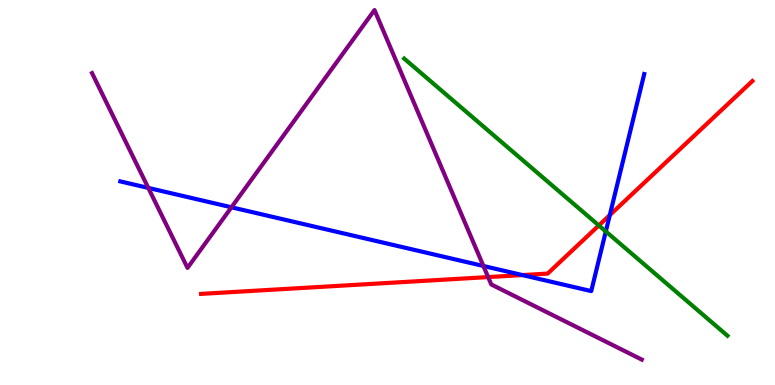[{'lines': ['blue', 'red'], 'intersections': [{'x': 6.74, 'y': 2.86}, {'x': 7.87, 'y': 4.41}]}, {'lines': ['green', 'red'], 'intersections': [{'x': 7.73, 'y': 4.14}]}, {'lines': ['purple', 'red'], 'intersections': [{'x': 6.3, 'y': 2.8}]}, {'lines': ['blue', 'green'], 'intersections': [{'x': 7.82, 'y': 3.99}]}, {'lines': ['blue', 'purple'], 'intersections': [{'x': 1.91, 'y': 5.12}, {'x': 2.99, 'y': 4.62}, {'x': 6.24, 'y': 3.09}]}, {'lines': ['green', 'purple'], 'intersections': []}]